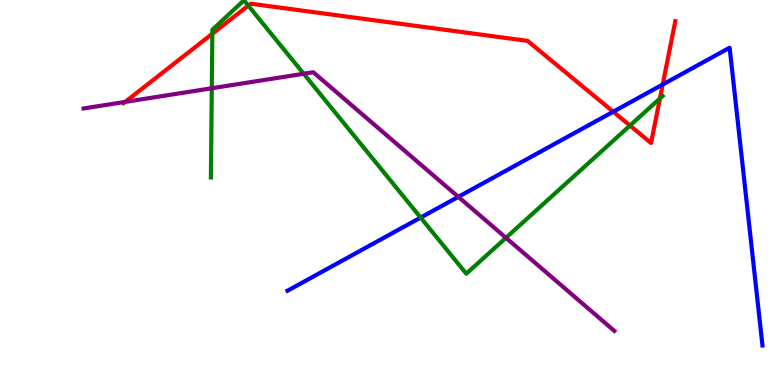[{'lines': ['blue', 'red'], 'intersections': [{'x': 7.91, 'y': 7.1}, {'x': 8.55, 'y': 7.8}]}, {'lines': ['green', 'red'], 'intersections': [{'x': 2.74, 'y': 9.12}, {'x': 3.2, 'y': 9.85}, {'x': 8.13, 'y': 6.74}, {'x': 8.52, 'y': 7.44}]}, {'lines': ['purple', 'red'], 'intersections': [{'x': 1.62, 'y': 7.35}]}, {'lines': ['blue', 'green'], 'intersections': [{'x': 5.43, 'y': 4.35}]}, {'lines': ['blue', 'purple'], 'intersections': [{'x': 5.91, 'y': 4.89}]}, {'lines': ['green', 'purple'], 'intersections': [{'x': 2.73, 'y': 7.71}, {'x': 3.92, 'y': 8.08}, {'x': 6.53, 'y': 3.82}]}]